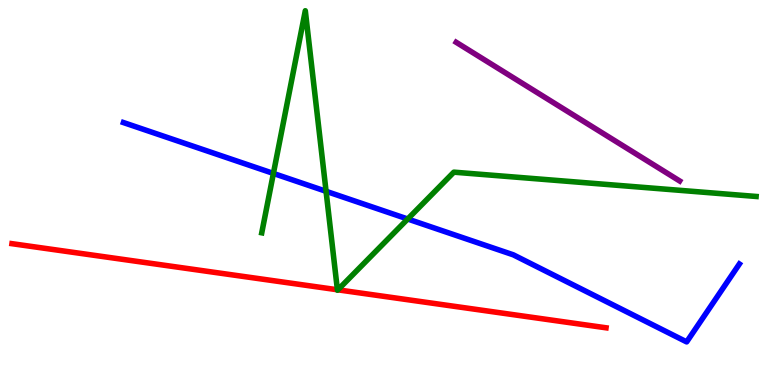[{'lines': ['blue', 'red'], 'intersections': []}, {'lines': ['green', 'red'], 'intersections': [{'x': 4.35, 'y': 2.47}, {'x': 4.36, 'y': 2.47}]}, {'lines': ['purple', 'red'], 'intersections': []}, {'lines': ['blue', 'green'], 'intersections': [{'x': 3.53, 'y': 5.5}, {'x': 4.21, 'y': 5.03}, {'x': 5.26, 'y': 4.31}]}, {'lines': ['blue', 'purple'], 'intersections': []}, {'lines': ['green', 'purple'], 'intersections': []}]